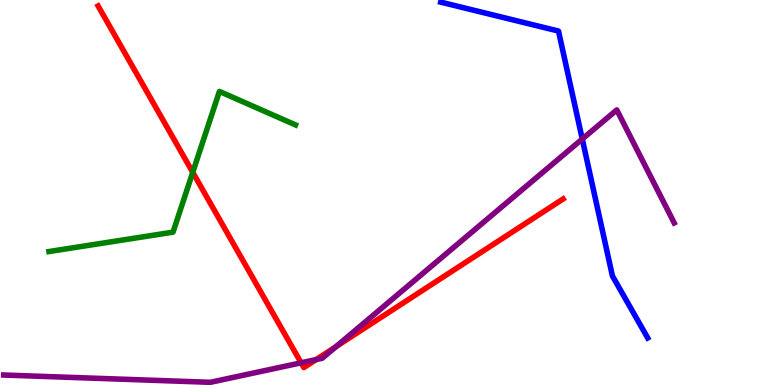[{'lines': ['blue', 'red'], 'intersections': []}, {'lines': ['green', 'red'], 'intersections': [{'x': 2.49, 'y': 5.52}]}, {'lines': ['purple', 'red'], 'intersections': [{'x': 3.89, 'y': 0.576}, {'x': 4.08, 'y': 0.66}, {'x': 4.34, 'y': 0.996}]}, {'lines': ['blue', 'green'], 'intersections': []}, {'lines': ['blue', 'purple'], 'intersections': [{'x': 7.51, 'y': 6.39}]}, {'lines': ['green', 'purple'], 'intersections': []}]